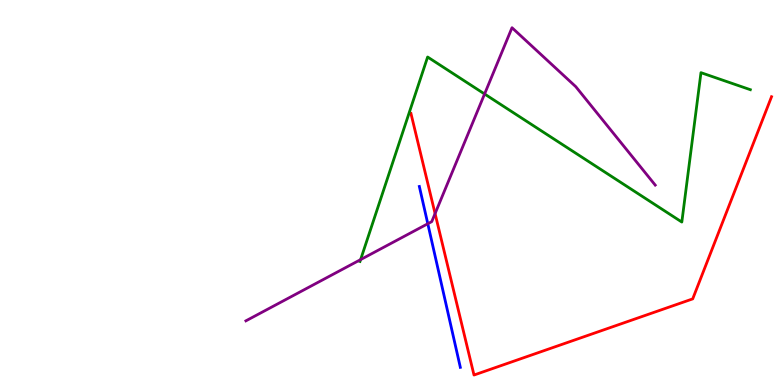[{'lines': ['blue', 'red'], 'intersections': []}, {'lines': ['green', 'red'], 'intersections': []}, {'lines': ['purple', 'red'], 'intersections': [{'x': 5.61, 'y': 4.45}]}, {'lines': ['blue', 'green'], 'intersections': []}, {'lines': ['blue', 'purple'], 'intersections': [{'x': 5.52, 'y': 4.19}]}, {'lines': ['green', 'purple'], 'intersections': [{'x': 4.65, 'y': 3.26}, {'x': 6.25, 'y': 7.56}]}]